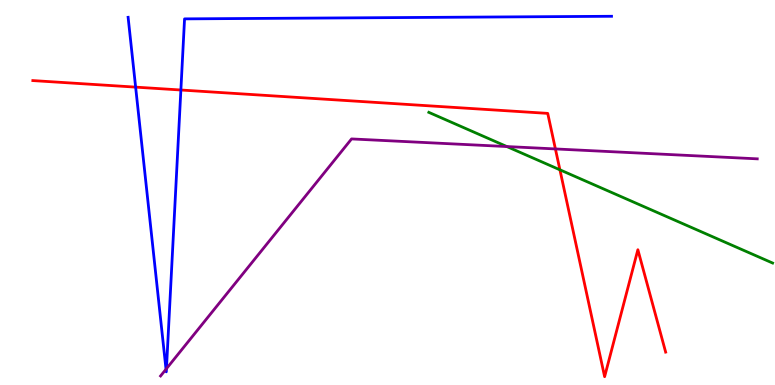[{'lines': ['blue', 'red'], 'intersections': [{'x': 1.75, 'y': 7.74}, {'x': 2.33, 'y': 7.66}]}, {'lines': ['green', 'red'], 'intersections': [{'x': 7.22, 'y': 5.59}]}, {'lines': ['purple', 'red'], 'intersections': [{'x': 7.17, 'y': 6.13}]}, {'lines': ['blue', 'green'], 'intersections': []}, {'lines': ['blue', 'purple'], 'intersections': [{'x': 2.14, 'y': 0.41}, {'x': 2.15, 'y': 0.424}]}, {'lines': ['green', 'purple'], 'intersections': [{'x': 6.54, 'y': 6.19}]}]